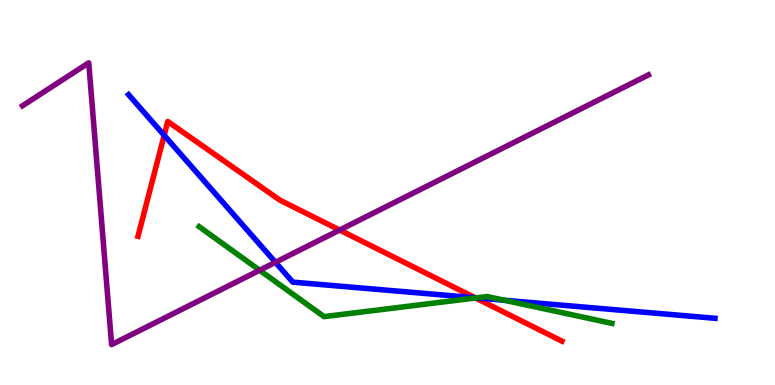[{'lines': ['blue', 'red'], 'intersections': [{'x': 2.12, 'y': 6.49}, {'x': 6.13, 'y': 2.27}]}, {'lines': ['green', 'red'], 'intersections': [{'x': 6.14, 'y': 2.26}]}, {'lines': ['purple', 'red'], 'intersections': [{'x': 4.38, 'y': 4.03}]}, {'lines': ['blue', 'green'], 'intersections': [{'x': 6.15, 'y': 2.26}, {'x': 6.51, 'y': 2.2}]}, {'lines': ['blue', 'purple'], 'intersections': [{'x': 3.55, 'y': 3.19}]}, {'lines': ['green', 'purple'], 'intersections': [{'x': 3.35, 'y': 2.98}]}]